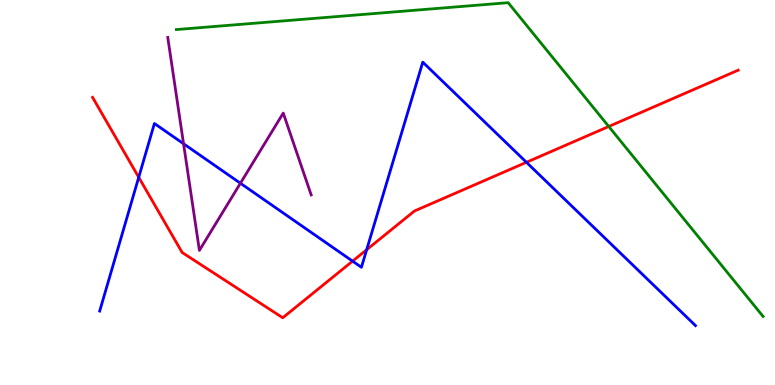[{'lines': ['blue', 'red'], 'intersections': [{'x': 1.79, 'y': 5.4}, {'x': 4.55, 'y': 3.22}, {'x': 4.73, 'y': 3.51}, {'x': 6.79, 'y': 5.78}]}, {'lines': ['green', 'red'], 'intersections': [{'x': 7.85, 'y': 6.71}]}, {'lines': ['purple', 'red'], 'intersections': []}, {'lines': ['blue', 'green'], 'intersections': []}, {'lines': ['blue', 'purple'], 'intersections': [{'x': 2.37, 'y': 6.27}, {'x': 3.1, 'y': 5.24}]}, {'lines': ['green', 'purple'], 'intersections': []}]